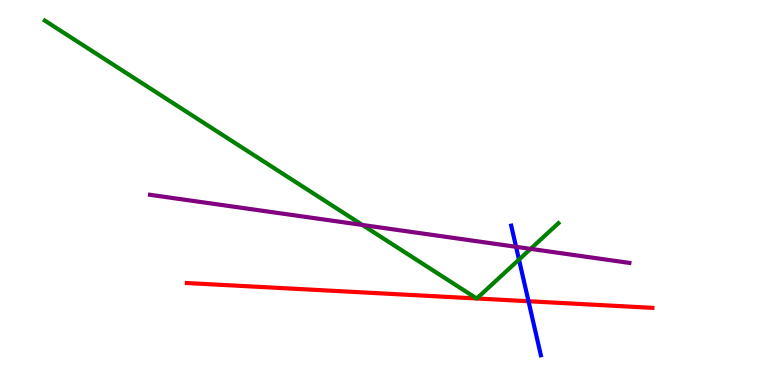[{'lines': ['blue', 'red'], 'intersections': [{'x': 6.82, 'y': 2.18}]}, {'lines': ['green', 'red'], 'intersections': [{'x': 6.15, 'y': 2.25}, {'x': 6.15, 'y': 2.25}]}, {'lines': ['purple', 'red'], 'intersections': []}, {'lines': ['blue', 'green'], 'intersections': [{'x': 6.7, 'y': 3.26}]}, {'lines': ['blue', 'purple'], 'intersections': [{'x': 6.66, 'y': 3.59}]}, {'lines': ['green', 'purple'], 'intersections': [{'x': 4.68, 'y': 4.16}, {'x': 6.85, 'y': 3.54}]}]